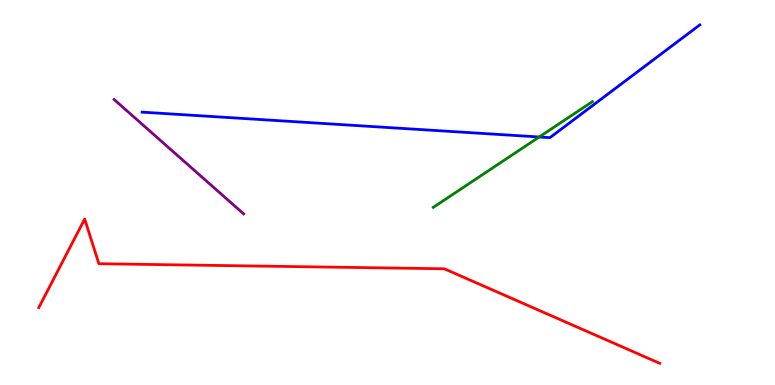[{'lines': ['blue', 'red'], 'intersections': []}, {'lines': ['green', 'red'], 'intersections': []}, {'lines': ['purple', 'red'], 'intersections': []}, {'lines': ['blue', 'green'], 'intersections': [{'x': 6.96, 'y': 6.44}]}, {'lines': ['blue', 'purple'], 'intersections': []}, {'lines': ['green', 'purple'], 'intersections': []}]